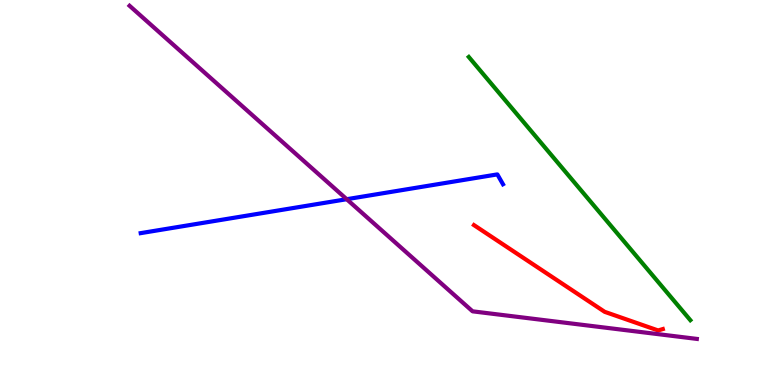[{'lines': ['blue', 'red'], 'intersections': []}, {'lines': ['green', 'red'], 'intersections': []}, {'lines': ['purple', 'red'], 'intersections': []}, {'lines': ['blue', 'green'], 'intersections': []}, {'lines': ['blue', 'purple'], 'intersections': [{'x': 4.47, 'y': 4.83}]}, {'lines': ['green', 'purple'], 'intersections': []}]